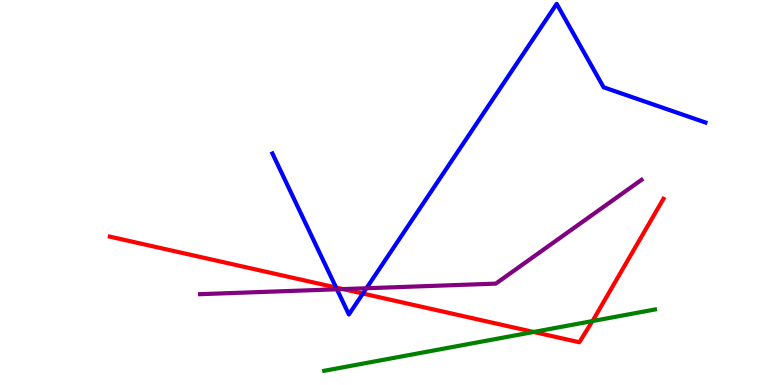[{'lines': ['blue', 'red'], 'intersections': [{'x': 4.34, 'y': 2.53}, {'x': 4.68, 'y': 2.38}]}, {'lines': ['green', 'red'], 'intersections': [{'x': 6.89, 'y': 1.38}, {'x': 7.64, 'y': 1.66}]}, {'lines': ['purple', 'red'], 'intersections': [{'x': 4.43, 'y': 2.49}]}, {'lines': ['blue', 'green'], 'intersections': []}, {'lines': ['blue', 'purple'], 'intersections': [{'x': 4.35, 'y': 2.49}, {'x': 4.73, 'y': 2.51}]}, {'lines': ['green', 'purple'], 'intersections': []}]